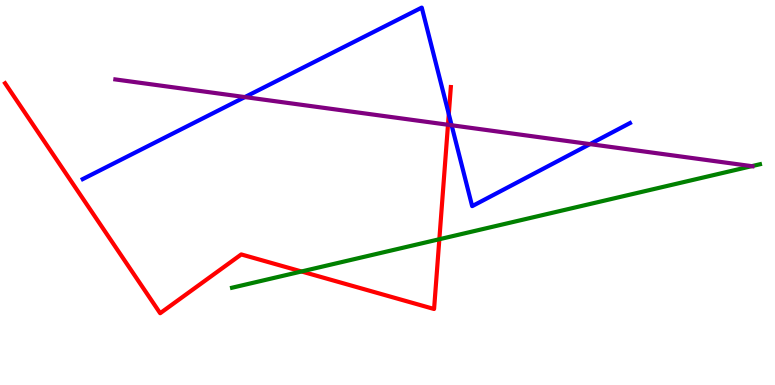[{'lines': ['blue', 'red'], 'intersections': [{'x': 5.79, 'y': 7.04}]}, {'lines': ['green', 'red'], 'intersections': [{'x': 3.89, 'y': 2.95}, {'x': 5.67, 'y': 3.79}]}, {'lines': ['purple', 'red'], 'intersections': [{'x': 5.78, 'y': 6.76}]}, {'lines': ['blue', 'green'], 'intersections': []}, {'lines': ['blue', 'purple'], 'intersections': [{'x': 3.16, 'y': 7.48}, {'x': 5.83, 'y': 6.75}, {'x': 7.61, 'y': 6.26}]}, {'lines': ['green', 'purple'], 'intersections': [{'x': 9.7, 'y': 5.68}]}]